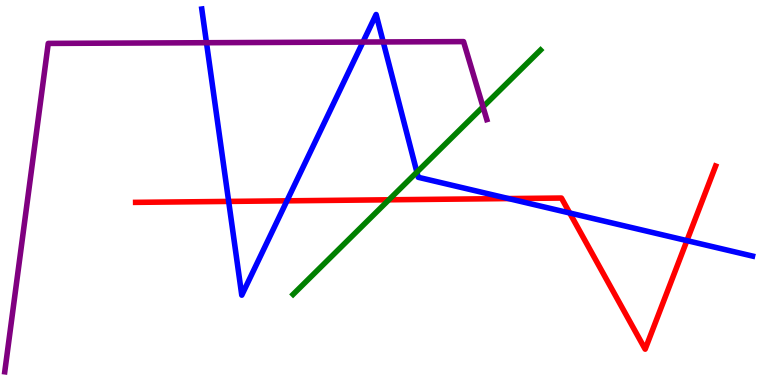[{'lines': ['blue', 'red'], 'intersections': [{'x': 2.95, 'y': 4.77}, {'x': 3.7, 'y': 4.78}, {'x': 6.56, 'y': 4.84}, {'x': 7.35, 'y': 4.47}, {'x': 8.86, 'y': 3.75}]}, {'lines': ['green', 'red'], 'intersections': [{'x': 5.02, 'y': 4.81}]}, {'lines': ['purple', 'red'], 'intersections': []}, {'lines': ['blue', 'green'], 'intersections': [{'x': 5.38, 'y': 5.53}]}, {'lines': ['blue', 'purple'], 'intersections': [{'x': 2.66, 'y': 8.89}, {'x': 4.68, 'y': 8.91}, {'x': 4.94, 'y': 8.91}]}, {'lines': ['green', 'purple'], 'intersections': [{'x': 6.23, 'y': 7.22}]}]